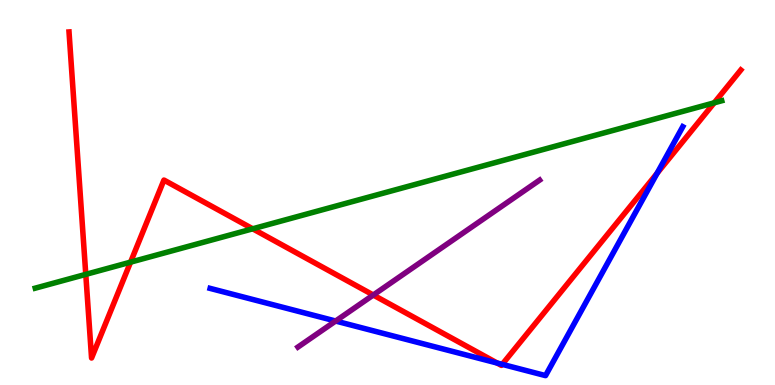[{'lines': ['blue', 'red'], 'intersections': [{'x': 6.41, 'y': 0.571}, {'x': 6.48, 'y': 0.537}, {'x': 8.48, 'y': 5.5}]}, {'lines': ['green', 'red'], 'intersections': [{'x': 1.11, 'y': 2.87}, {'x': 1.68, 'y': 3.19}, {'x': 3.26, 'y': 4.06}, {'x': 9.22, 'y': 7.33}]}, {'lines': ['purple', 'red'], 'intersections': [{'x': 4.82, 'y': 2.34}]}, {'lines': ['blue', 'green'], 'intersections': []}, {'lines': ['blue', 'purple'], 'intersections': [{'x': 4.33, 'y': 1.66}]}, {'lines': ['green', 'purple'], 'intersections': []}]